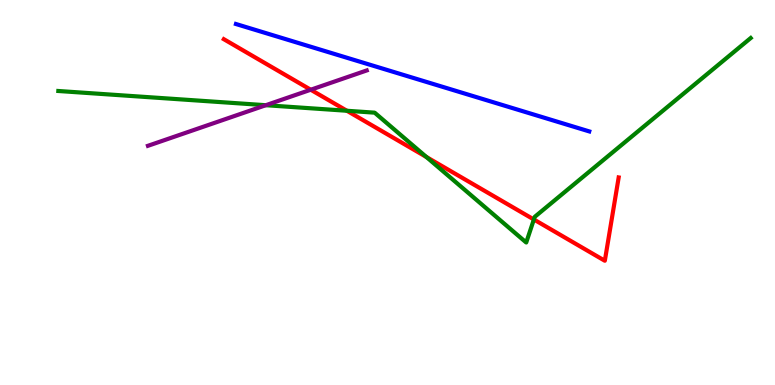[{'lines': ['blue', 'red'], 'intersections': []}, {'lines': ['green', 'red'], 'intersections': [{'x': 4.48, 'y': 7.12}, {'x': 5.5, 'y': 5.92}, {'x': 6.89, 'y': 4.3}]}, {'lines': ['purple', 'red'], 'intersections': [{'x': 4.01, 'y': 7.67}]}, {'lines': ['blue', 'green'], 'intersections': []}, {'lines': ['blue', 'purple'], 'intersections': []}, {'lines': ['green', 'purple'], 'intersections': [{'x': 3.43, 'y': 7.27}]}]